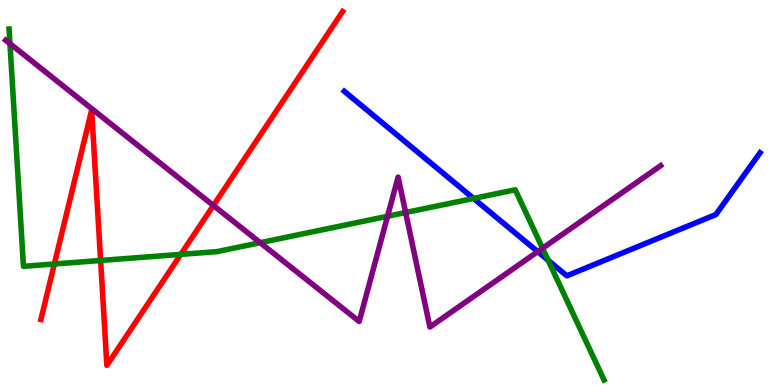[{'lines': ['blue', 'red'], 'intersections': []}, {'lines': ['green', 'red'], 'intersections': [{'x': 0.702, 'y': 3.14}, {'x': 1.3, 'y': 3.23}, {'x': 2.33, 'y': 3.39}]}, {'lines': ['purple', 'red'], 'intersections': [{'x': 2.75, 'y': 4.66}]}, {'lines': ['blue', 'green'], 'intersections': [{'x': 6.11, 'y': 4.85}, {'x': 7.07, 'y': 3.24}]}, {'lines': ['blue', 'purple'], 'intersections': [{'x': 6.94, 'y': 3.46}]}, {'lines': ['green', 'purple'], 'intersections': [{'x': 0.128, 'y': 8.87}, {'x': 3.36, 'y': 3.7}, {'x': 5.0, 'y': 4.38}, {'x': 5.23, 'y': 4.48}, {'x': 7.0, 'y': 3.55}]}]